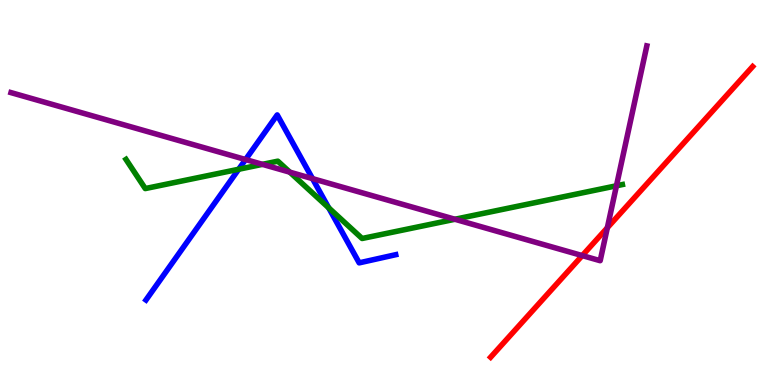[{'lines': ['blue', 'red'], 'intersections': []}, {'lines': ['green', 'red'], 'intersections': []}, {'lines': ['purple', 'red'], 'intersections': [{'x': 7.51, 'y': 3.36}, {'x': 7.84, 'y': 4.08}]}, {'lines': ['blue', 'green'], 'intersections': [{'x': 3.08, 'y': 5.6}, {'x': 4.24, 'y': 4.6}]}, {'lines': ['blue', 'purple'], 'intersections': [{'x': 3.17, 'y': 5.86}, {'x': 4.03, 'y': 5.36}]}, {'lines': ['green', 'purple'], 'intersections': [{'x': 3.39, 'y': 5.73}, {'x': 3.74, 'y': 5.53}, {'x': 5.87, 'y': 4.3}, {'x': 7.95, 'y': 5.17}]}]